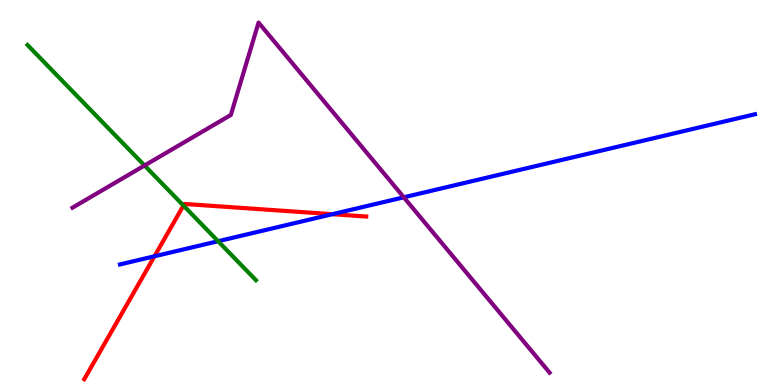[{'lines': ['blue', 'red'], 'intersections': [{'x': 1.99, 'y': 3.34}, {'x': 4.29, 'y': 4.44}]}, {'lines': ['green', 'red'], 'intersections': [{'x': 2.37, 'y': 4.66}]}, {'lines': ['purple', 'red'], 'intersections': []}, {'lines': ['blue', 'green'], 'intersections': [{'x': 2.81, 'y': 3.73}]}, {'lines': ['blue', 'purple'], 'intersections': [{'x': 5.21, 'y': 4.88}]}, {'lines': ['green', 'purple'], 'intersections': [{'x': 1.87, 'y': 5.7}]}]